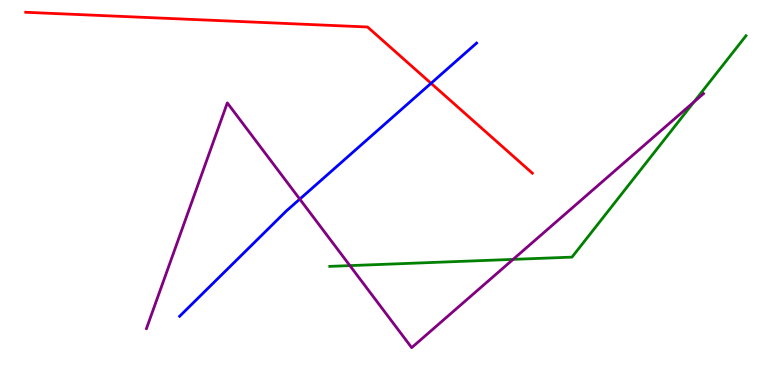[{'lines': ['blue', 'red'], 'intersections': [{'x': 5.56, 'y': 7.84}]}, {'lines': ['green', 'red'], 'intersections': []}, {'lines': ['purple', 'red'], 'intersections': []}, {'lines': ['blue', 'green'], 'intersections': []}, {'lines': ['blue', 'purple'], 'intersections': [{'x': 3.87, 'y': 4.83}]}, {'lines': ['green', 'purple'], 'intersections': [{'x': 4.51, 'y': 3.1}, {'x': 6.62, 'y': 3.26}, {'x': 8.95, 'y': 7.35}]}]